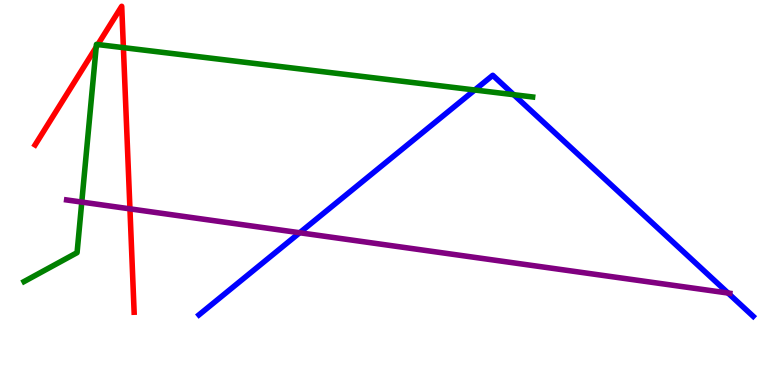[{'lines': ['blue', 'red'], 'intersections': []}, {'lines': ['green', 'red'], 'intersections': [{'x': 1.24, 'y': 8.77}, {'x': 1.26, 'y': 8.84}, {'x': 1.59, 'y': 8.76}]}, {'lines': ['purple', 'red'], 'intersections': [{'x': 1.68, 'y': 4.58}]}, {'lines': ['blue', 'green'], 'intersections': [{'x': 6.13, 'y': 7.66}, {'x': 6.63, 'y': 7.54}]}, {'lines': ['blue', 'purple'], 'intersections': [{'x': 3.87, 'y': 3.95}, {'x': 9.39, 'y': 2.39}]}, {'lines': ['green', 'purple'], 'intersections': [{'x': 1.06, 'y': 4.75}]}]